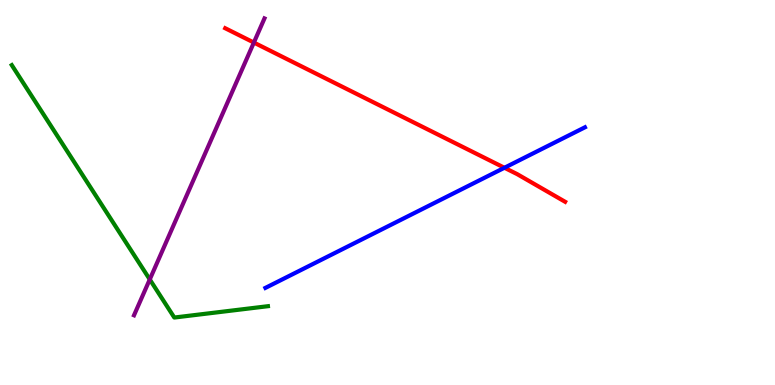[{'lines': ['blue', 'red'], 'intersections': [{'x': 6.51, 'y': 5.64}]}, {'lines': ['green', 'red'], 'intersections': []}, {'lines': ['purple', 'red'], 'intersections': [{'x': 3.28, 'y': 8.89}]}, {'lines': ['blue', 'green'], 'intersections': []}, {'lines': ['blue', 'purple'], 'intersections': []}, {'lines': ['green', 'purple'], 'intersections': [{'x': 1.93, 'y': 2.74}]}]